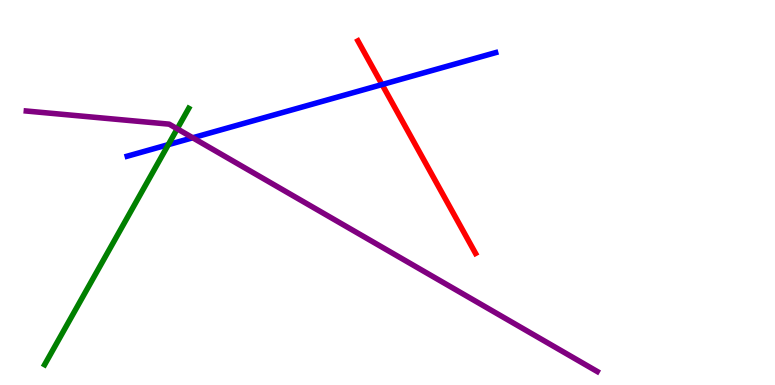[{'lines': ['blue', 'red'], 'intersections': [{'x': 4.93, 'y': 7.8}]}, {'lines': ['green', 'red'], 'intersections': []}, {'lines': ['purple', 'red'], 'intersections': []}, {'lines': ['blue', 'green'], 'intersections': [{'x': 2.17, 'y': 6.24}]}, {'lines': ['blue', 'purple'], 'intersections': [{'x': 2.49, 'y': 6.42}]}, {'lines': ['green', 'purple'], 'intersections': [{'x': 2.29, 'y': 6.65}]}]